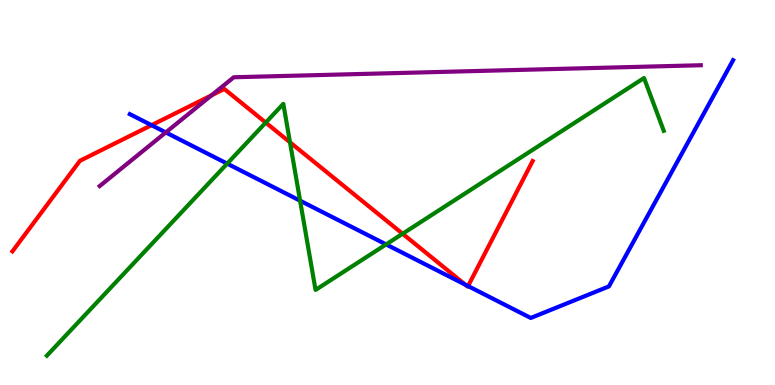[{'lines': ['blue', 'red'], 'intersections': [{'x': 1.96, 'y': 6.75}, {'x': 6.0, 'y': 2.61}, {'x': 6.04, 'y': 2.57}]}, {'lines': ['green', 'red'], 'intersections': [{'x': 3.43, 'y': 6.82}, {'x': 3.74, 'y': 6.3}, {'x': 5.19, 'y': 3.93}]}, {'lines': ['purple', 'red'], 'intersections': [{'x': 2.73, 'y': 7.52}]}, {'lines': ['blue', 'green'], 'intersections': [{'x': 2.93, 'y': 5.75}, {'x': 3.87, 'y': 4.79}, {'x': 4.98, 'y': 3.65}]}, {'lines': ['blue', 'purple'], 'intersections': [{'x': 2.14, 'y': 6.56}]}, {'lines': ['green', 'purple'], 'intersections': []}]